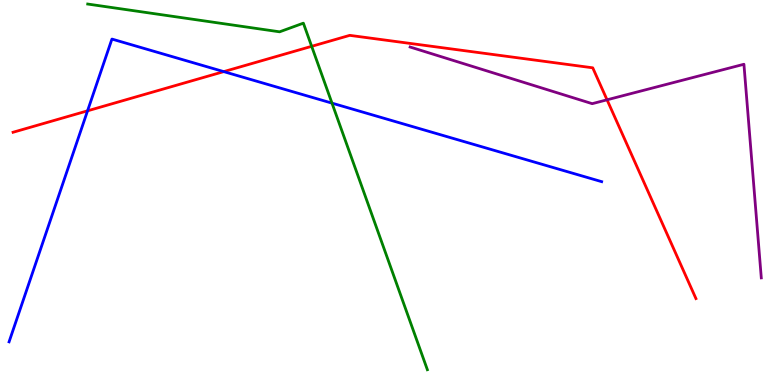[{'lines': ['blue', 'red'], 'intersections': [{'x': 1.13, 'y': 7.12}, {'x': 2.89, 'y': 8.14}]}, {'lines': ['green', 'red'], 'intersections': [{'x': 4.02, 'y': 8.8}]}, {'lines': ['purple', 'red'], 'intersections': [{'x': 7.83, 'y': 7.41}]}, {'lines': ['blue', 'green'], 'intersections': [{'x': 4.28, 'y': 7.32}]}, {'lines': ['blue', 'purple'], 'intersections': []}, {'lines': ['green', 'purple'], 'intersections': []}]